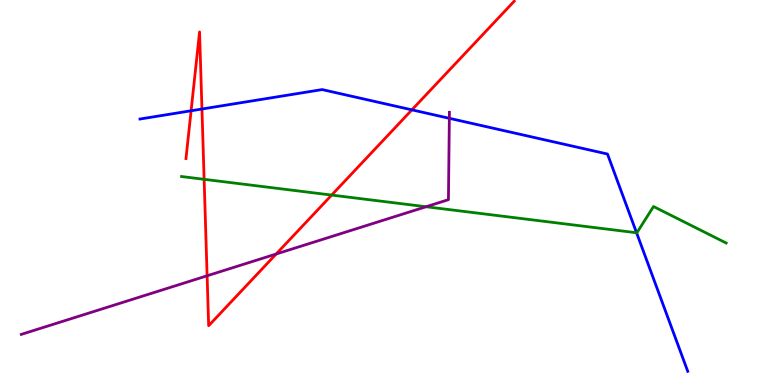[{'lines': ['blue', 'red'], 'intersections': [{'x': 2.47, 'y': 7.12}, {'x': 2.61, 'y': 7.17}, {'x': 5.31, 'y': 7.15}]}, {'lines': ['green', 'red'], 'intersections': [{'x': 2.63, 'y': 5.34}, {'x': 4.28, 'y': 4.93}]}, {'lines': ['purple', 'red'], 'intersections': [{'x': 2.67, 'y': 2.84}, {'x': 3.56, 'y': 3.4}]}, {'lines': ['blue', 'green'], 'intersections': [{'x': 8.21, 'y': 3.95}]}, {'lines': ['blue', 'purple'], 'intersections': [{'x': 5.8, 'y': 6.93}]}, {'lines': ['green', 'purple'], 'intersections': [{'x': 5.5, 'y': 4.63}]}]